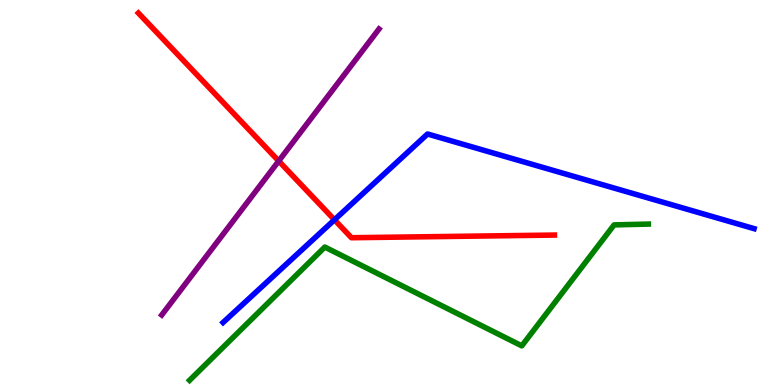[{'lines': ['blue', 'red'], 'intersections': [{'x': 4.32, 'y': 4.29}]}, {'lines': ['green', 'red'], 'intersections': []}, {'lines': ['purple', 'red'], 'intersections': [{'x': 3.6, 'y': 5.82}]}, {'lines': ['blue', 'green'], 'intersections': []}, {'lines': ['blue', 'purple'], 'intersections': []}, {'lines': ['green', 'purple'], 'intersections': []}]